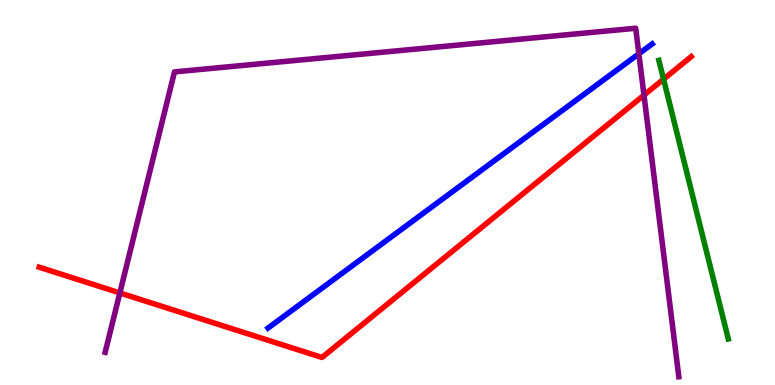[{'lines': ['blue', 'red'], 'intersections': []}, {'lines': ['green', 'red'], 'intersections': [{'x': 8.56, 'y': 7.94}]}, {'lines': ['purple', 'red'], 'intersections': [{'x': 1.55, 'y': 2.39}, {'x': 8.31, 'y': 7.53}]}, {'lines': ['blue', 'green'], 'intersections': []}, {'lines': ['blue', 'purple'], 'intersections': [{'x': 8.24, 'y': 8.6}]}, {'lines': ['green', 'purple'], 'intersections': []}]